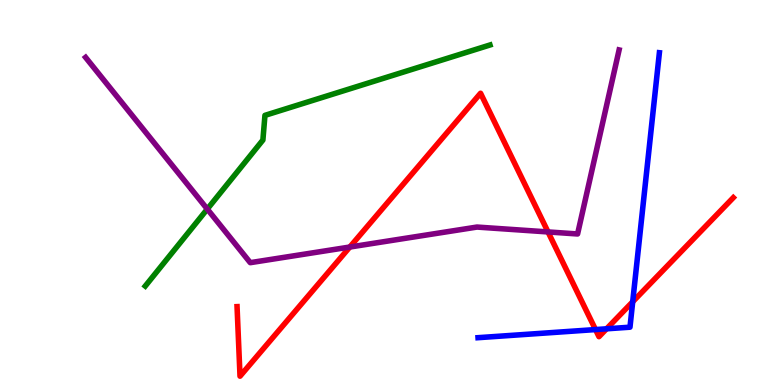[{'lines': ['blue', 'red'], 'intersections': [{'x': 7.68, 'y': 1.44}, {'x': 7.83, 'y': 1.46}, {'x': 8.16, 'y': 2.16}]}, {'lines': ['green', 'red'], 'intersections': []}, {'lines': ['purple', 'red'], 'intersections': [{'x': 4.51, 'y': 3.58}, {'x': 7.07, 'y': 3.98}]}, {'lines': ['blue', 'green'], 'intersections': []}, {'lines': ['blue', 'purple'], 'intersections': []}, {'lines': ['green', 'purple'], 'intersections': [{'x': 2.67, 'y': 4.57}]}]